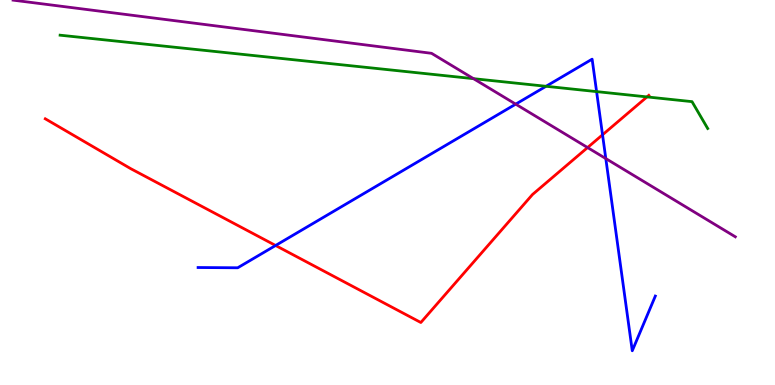[{'lines': ['blue', 'red'], 'intersections': [{'x': 3.56, 'y': 3.62}, {'x': 7.77, 'y': 6.5}]}, {'lines': ['green', 'red'], 'intersections': [{'x': 8.35, 'y': 7.48}]}, {'lines': ['purple', 'red'], 'intersections': [{'x': 7.58, 'y': 6.17}]}, {'lines': ['blue', 'green'], 'intersections': [{'x': 7.05, 'y': 7.76}, {'x': 7.7, 'y': 7.62}]}, {'lines': ['blue', 'purple'], 'intersections': [{'x': 6.65, 'y': 7.29}, {'x': 7.82, 'y': 5.88}]}, {'lines': ['green', 'purple'], 'intersections': [{'x': 6.11, 'y': 7.96}]}]